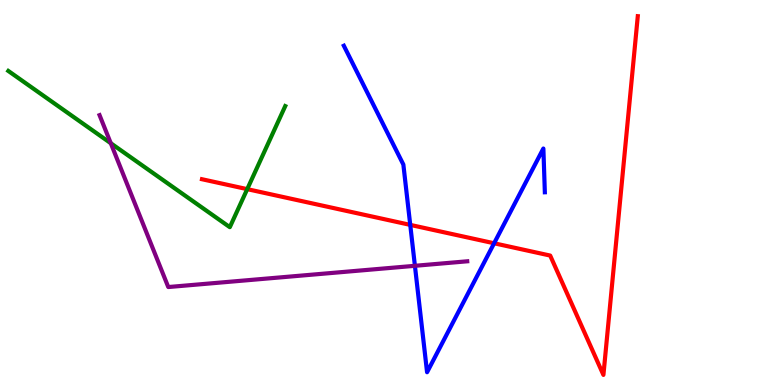[{'lines': ['blue', 'red'], 'intersections': [{'x': 5.29, 'y': 4.16}, {'x': 6.38, 'y': 3.68}]}, {'lines': ['green', 'red'], 'intersections': [{'x': 3.19, 'y': 5.09}]}, {'lines': ['purple', 'red'], 'intersections': []}, {'lines': ['blue', 'green'], 'intersections': []}, {'lines': ['blue', 'purple'], 'intersections': [{'x': 5.35, 'y': 3.1}]}, {'lines': ['green', 'purple'], 'intersections': [{'x': 1.43, 'y': 6.28}]}]